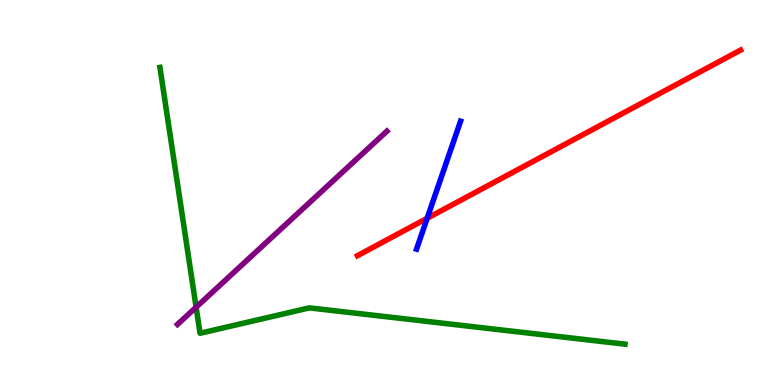[{'lines': ['blue', 'red'], 'intersections': [{'x': 5.51, 'y': 4.33}]}, {'lines': ['green', 'red'], 'intersections': []}, {'lines': ['purple', 'red'], 'intersections': []}, {'lines': ['blue', 'green'], 'intersections': []}, {'lines': ['blue', 'purple'], 'intersections': []}, {'lines': ['green', 'purple'], 'intersections': [{'x': 2.53, 'y': 2.02}]}]